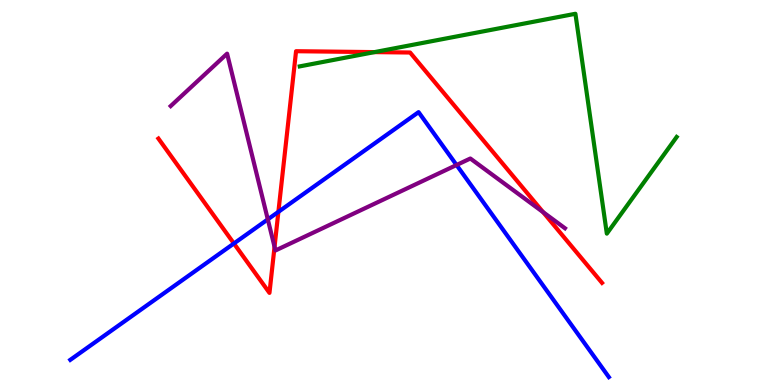[{'lines': ['blue', 'red'], 'intersections': [{'x': 3.02, 'y': 3.68}, {'x': 3.59, 'y': 4.5}]}, {'lines': ['green', 'red'], 'intersections': [{'x': 4.83, 'y': 8.65}]}, {'lines': ['purple', 'red'], 'intersections': [{'x': 3.54, 'y': 3.59}, {'x': 7.01, 'y': 4.49}]}, {'lines': ['blue', 'green'], 'intersections': []}, {'lines': ['blue', 'purple'], 'intersections': [{'x': 3.46, 'y': 4.3}, {'x': 5.89, 'y': 5.71}]}, {'lines': ['green', 'purple'], 'intersections': []}]